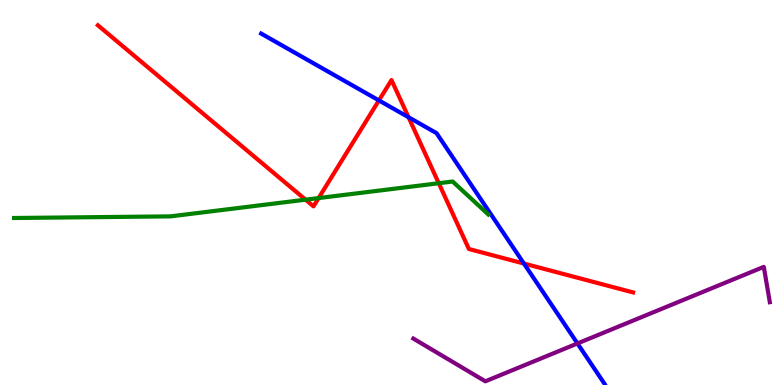[{'lines': ['blue', 'red'], 'intersections': [{'x': 4.89, 'y': 7.39}, {'x': 5.27, 'y': 6.95}, {'x': 6.76, 'y': 3.15}]}, {'lines': ['green', 'red'], 'intersections': [{'x': 3.94, 'y': 4.81}, {'x': 4.11, 'y': 4.86}, {'x': 5.66, 'y': 5.24}]}, {'lines': ['purple', 'red'], 'intersections': []}, {'lines': ['blue', 'green'], 'intersections': []}, {'lines': ['blue', 'purple'], 'intersections': [{'x': 7.45, 'y': 1.08}]}, {'lines': ['green', 'purple'], 'intersections': []}]